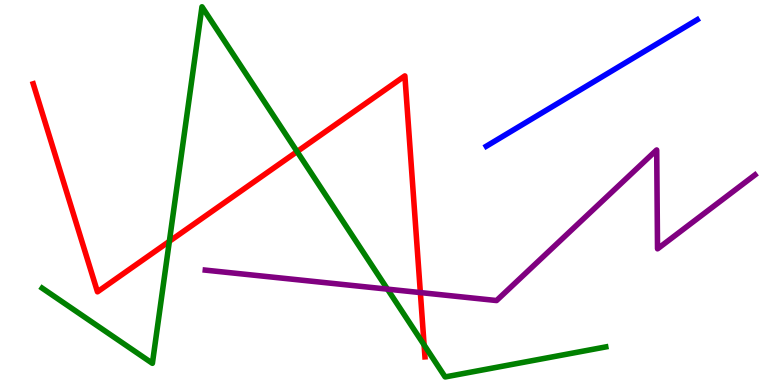[{'lines': ['blue', 'red'], 'intersections': []}, {'lines': ['green', 'red'], 'intersections': [{'x': 2.19, 'y': 3.73}, {'x': 3.83, 'y': 6.06}, {'x': 5.47, 'y': 1.04}]}, {'lines': ['purple', 'red'], 'intersections': [{'x': 5.42, 'y': 2.4}]}, {'lines': ['blue', 'green'], 'intersections': []}, {'lines': ['blue', 'purple'], 'intersections': []}, {'lines': ['green', 'purple'], 'intersections': [{'x': 5.0, 'y': 2.49}]}]